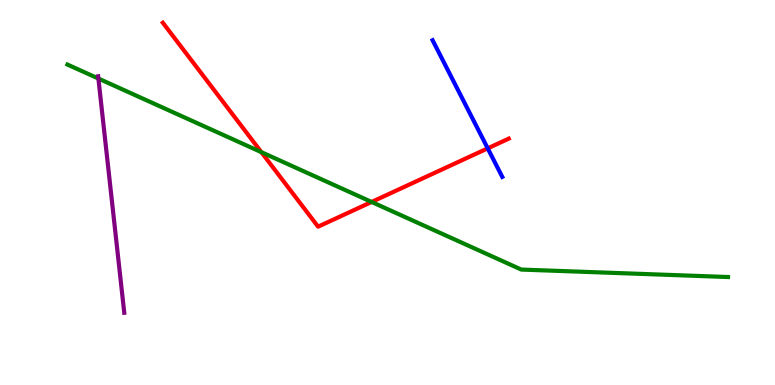[{'lines': ['blue', 'red'], 'intersections': [{'x': 6.29, 'y': 6.15}]}, {'lines': ['green', 'red'], 'intersections': [{'x': 3.37, 'y': 6.05}, {'x': 4.8, 'y': 4.75}]}, {'lines': ['purple', 'red'], 'intersections': []}, {'lines': ['blue', 'green'], 'intersections': []}, {'lines': ['blue', 'purple'], 'intersections': []}, {'lines': ['green', 'purple'], 'intersections': [{'x': 1.27, 'y': 7.96}]}]